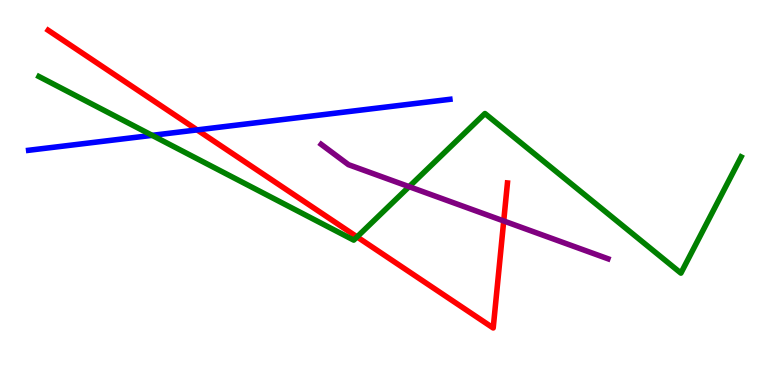[{'lines': ['blue', 'red'], 'intersections': [{'x': 2.54, 'y': 6.63}]}, {'lines': ['green', 'red'], 'intersections': [{'x': 4.61, 'y': 3.85}]}, {'lines': ['purple', 'red'], 'intersections': [{'x': 6.5, 'y': 4.26}]}, {'lines': ['blue', 'green'], 'intersections': [{'x': 1.96, 'y': 6.48}]}, {'lines': ['blue', 'purple'], 'intersections': []}, {'lines': ['green', 'purple'], 'intersections': [{'x': 5.28, 'y': 5.15}]}]